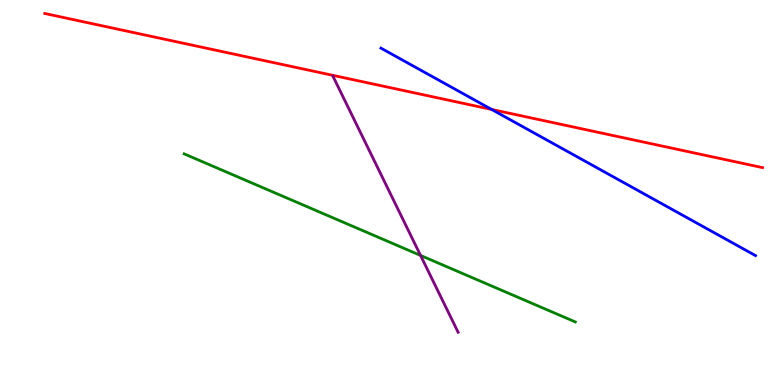[{'lines': ['blue', 'red'], 'intersections': [{'x': 6.34, 'y': 7.16}]}, {'lines': ['green', 'red'], 'intersections': []}, {'lines': ['purple', 'red'], 'intersections': []}, {'lines': ['blue', 'green'], 'intersections': []}, {'lines': ['blue', 'purple'], 'intersections': []}, {'lines': ['green', 'purple'], 'intersections': [{'x': 5.43, 'y': 3.37}]}]